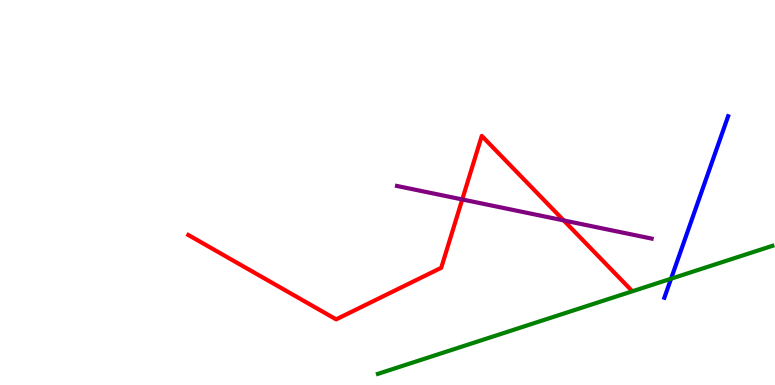[{'lines': ['blue', 'red'], 'intersections': []}, {'lines': ['green', 'red'], 'intersections': []}, {'lines': ['purple', 'red'], 'intersections': [{'x': 5.96, 'y': 4.82}, {'x': 7.27, 'y': 4.27}]}, {'lines': ['blue', 'green'], 'intersections': [{'x': 8.66, 'y': 2.76}]}, {'lines': ['blue', 'purple'], 'intersections': []}, {'lines': ['green', 'purple'], 'intersections': []}]